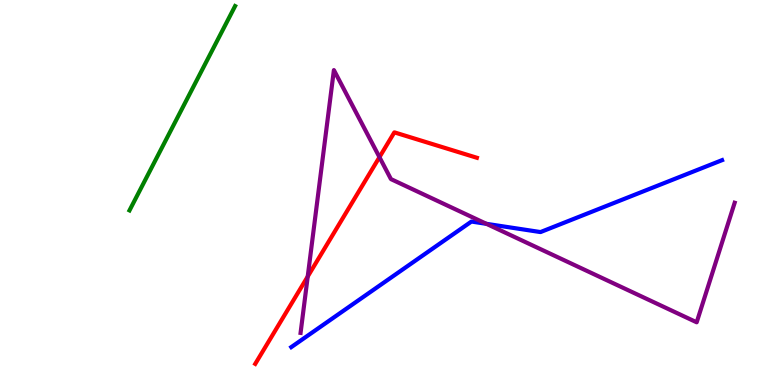[{'lines': ['blue', 'red'], 'intersections': []}, {'lines': ['green', 'red'], 'intersections': []}, {'lines': ['purple', 'red'], 'intersections': [{'x': 3.97, 'y': 2.82}, {'x': 4.9, 'y': 5.92}]}, {'lines': ['blue', 'green'], 'intersections': []}, {'lines': ['blue', 'purple'], 'intersections': [{'x': 6.28, 'y': 4.19}]}, {'lines': ['green', 'purple'], 'intersections': []}]